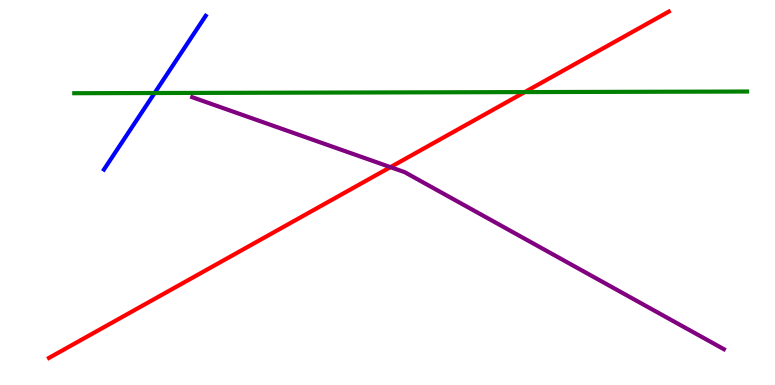[{'lines': ['blue', 'red'], 'intersections': []}, {'lines': ['green', 'red'], 'intersections': [{'x': 6.77, 'y': 7.61}]}, {'lines': ['purple', 'red'], 'intersections': [{'x': 5.04, 'y': 5.66}]}, {'lines': ['blue', 'green'], 'intersections': [{'x': 1.99, 'y': 7.58}]}, {'lines': ['blue', 'purple'], 'intersections': []}, {'lines': ['green', 'purple'], 'intersections': []}]